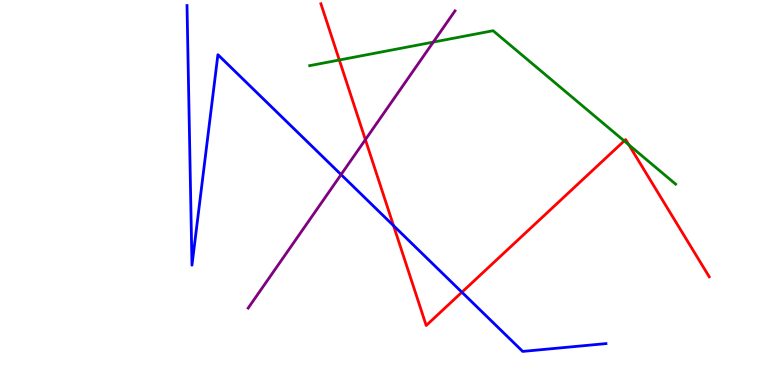[{'lines': ['blue', 'red'], 'intersections': [{'x': 5.08, 'y': 4.14}, {'x': 5.96, 'y': 2.41}]}, {'lines': ['green', 'red'], 'intersections': [{'x': 4.38, 'y': 8.44}, {'x': 8.05, 'y': 6.34}, {'x': 8.11, 'y': 6.24}]}, {'lines': ['purple', 'red'], 'intersections': [{'x': 4.71, 'y': 6.37}]}, {'lines': ['blue', 'green'], 'intersections': []}, {'lines': ['blue', 'purple'], 'intersections': [{'x': 4.4, 'y': 5.47}]}, {'lines': ['green', 'purple'], 'intersections': [{'x': 5.59, 'y': 8.91}]}]